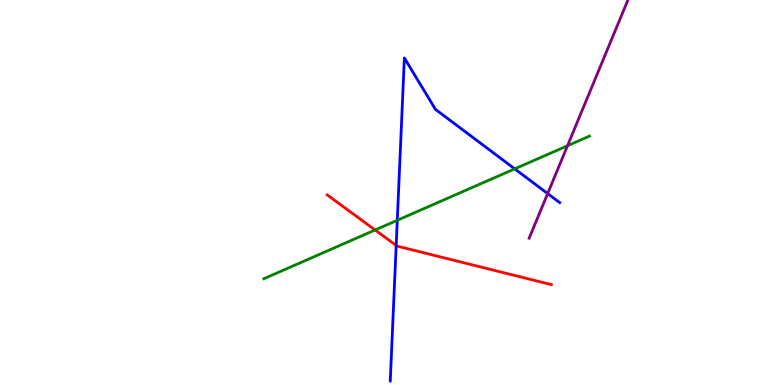[{'lines': ['blue', 'red'], 'intersections': [{'x': 5.11, 'y': 3.62}]}, {'lines': ['green', 'red'], 'intersections': [{'x': 4.84, 'y': 4.03}]}, {'lines': ['purple', 'red'], 'intersections': []}, {'lines': ['blue', 'green'], 'intersections': [{'x': 5.13, 'y': 4.28}, {'x': 6.64, 'y': 5.61}]}, {'lines': ['blue', 'purple'], 'intersections': [{'x': 7.07, 'y': 4.97}]}, {'lines': ['green', 'purple'], 'intersections': [{'x': 7.32, 'y': 6.21}]}]